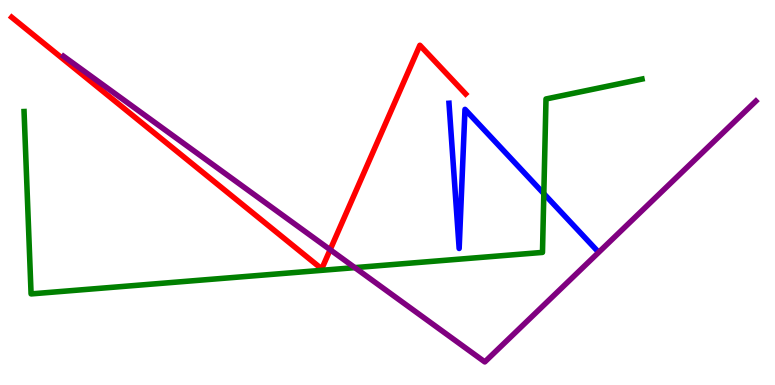[{'lines': ['blue', 'red'], 'intersections': []}, {'lines': ['green', 'red'], 'intersections': []}, {'lines': ['purple', 'red'], 'intersections': [{'x': 4.26, 'y': 3.51}]}, {'lines': ['blue', 'green'], 'intersections': [{'x': 7.02, 'y': 4.97}]}, {'lines': ['blue', 'purple'], 'intersections': []}, {'lines': ['green', 'purple'], 'intersections': [{'x': 4.58, 'y': 3.05}]}]